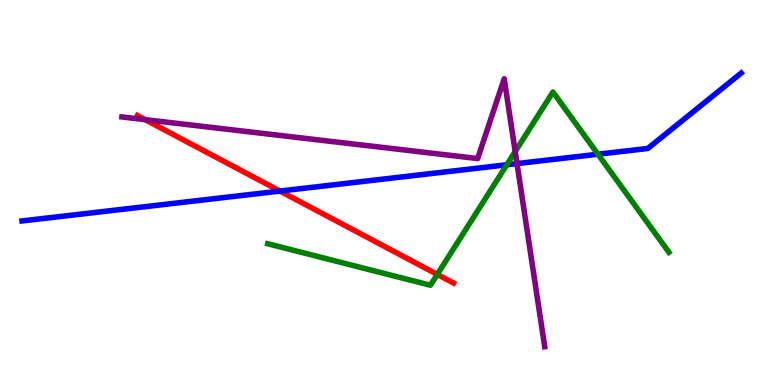[{'lines': ['blue', 'red'], 'intersections': [{'x': 3.61, 'y': 5.04}]}, {'lines': ['green', 'red'], 'intersections': [{'x': 5.64, 'y': 2.87}]}, {'lines': ['purple', 'red'], 'intersections': [{'x': 1.87, 'y': 6.89}]}, {'lines': ['blue', 'green'], 'intersections': [{'x': 6.54, 'y': 5.72}, {'x': 7.72, 'y': 5.99}]}, {'lines': ['blue', 'purple'], 'intersections': [{'x': 6.67, 'y': 5.75}]}, {'lines': ['green', 'purple'], 'intersections': [{'x': 6.65, 'y': 6.06}]}]